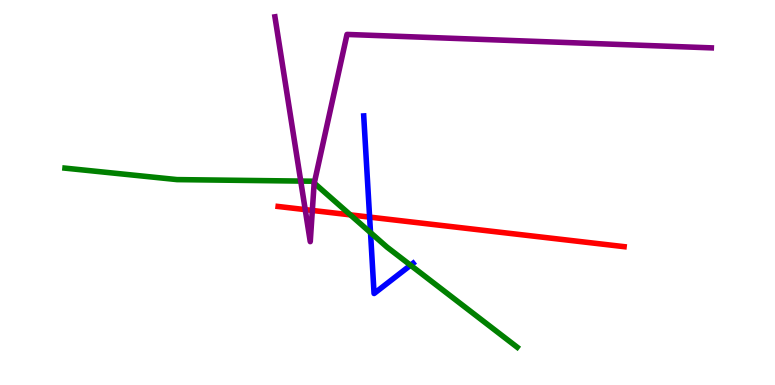[{'lines': ['blue', 'red'], 'intersections': [{'x': 4.77, 'y': 4.36}]}, {'lines': ['green', 'red'], 'intersections': [{'x': 4.52, 'y': 4.42}]}, {'lines': ['purple', 'red'], 'intersections': [{'x': 3.94, 'y': 4.56}, {'x': 4.03, 'y': 4.53}]}, {'lines': ['blue', 'green'], 'intersections': [{'x': 4.78, 'y': 3.96}, {'x': 5.3, 'y': 3.11}]}, {'lines': ['blue', 'purple'], 'intersections': []}, {'lines': ['green', 'purple'], 'intersections': [{'x': 3.88, 'y': 5.3}, {'x': 4.06, 'y': 5.24}]}]